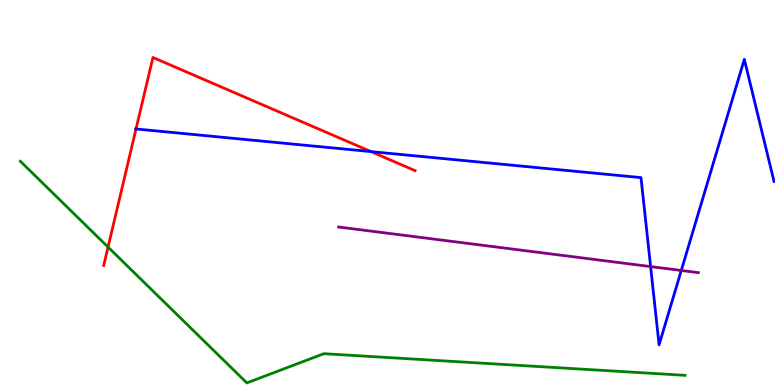[{'lines': ['blue', 'red'], 'intersections': [{'x': 1.76, 'y': 6.65}, {'x': 4.79, 'y': 6.06}]}, {'lines': ['green', 'red'], 'intersections': [{'x': 1.39, 'y': 3.58}]}, {'lines': ['purple', 'red'], 'intersections': []}, {'lines': ['blue', 'green'], 'intersections': []}, {'lines': ['blue', 'purple'], 'intersections': [{'x': 8.4, 'y': 3.08}, {'x': 8.79, 'y': 2.97}]}, {'lines': ['green', 'purple'], 'intersections': []}]